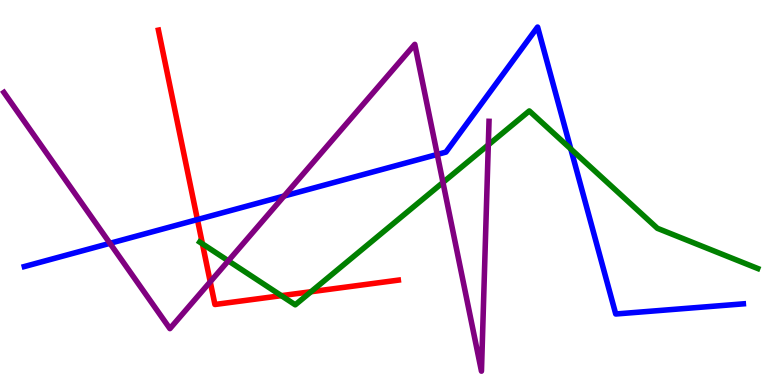[{'lines': ['blue', 'red'], 'intersections': [{'x': 2.55, 'y': 4.3}]}, {'lines': ['green', 'red'], 'intersections': [{'x': 2.61, 'y': 3.67}, {'x': 3.63, 'y': 2.32}, {'x': 4.01, 'y': 2.42}]}, {'lines': ['purple', 'red'], 'intersections': [{'x': 2.71, 'y': 2.68}]}, {'lines': ['blue', 'green'], 'intersections': [{'x': 7.37, 'y': 6.13}]}, {'lines': ['blue', 'purple'], 'intersections': [{'x': 1.42, 'y': 3.68}, {'x': 3.67, 'y': 4.91}, {'x': 5.64, 'y': 5.99}]}, {'lines': ['green', 'purple'], 'intersections': [{'x': 2.95, 'y': 3.23}, {'x': 5.72, 'y': 5.26}, {'x': 6.3, 'y': 6.24}]}]